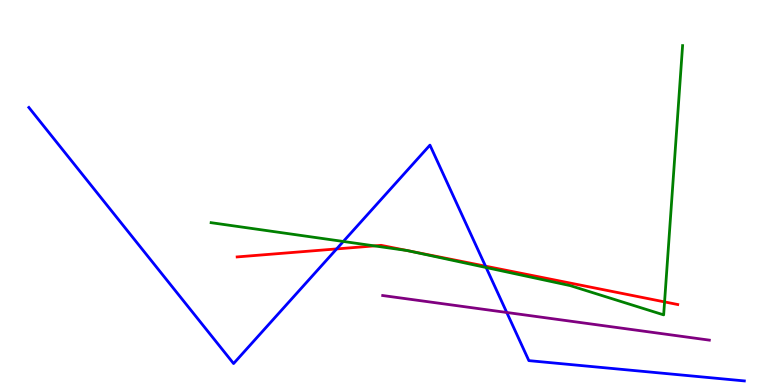[{'lines': ['blue', 'red'], 'intersections': [{'x': 4.34, 'y': 3.53}, {'x': 6.26, 'y': 3.09}]}, {'lines': ['green', 'red'], 'intersections': [{'x': 4.83, 'y': 3.61}, {'x': 8.58, 'y': 2.16}]}, {'lines': ['purple', 'red'], 'intersections': []}, {'lines': ['blue', 'green'], 'intersections': [{'x': 4.43, 'y': 3.73}, {'x': 6.27, 'y': 3.05}]}, {'lines': ['blue', 'purple'], 'intersections': [{'x': 6.54, 'y': 1.88}]}, {'lines': ['green', 'purple'], 'intersections': []}]